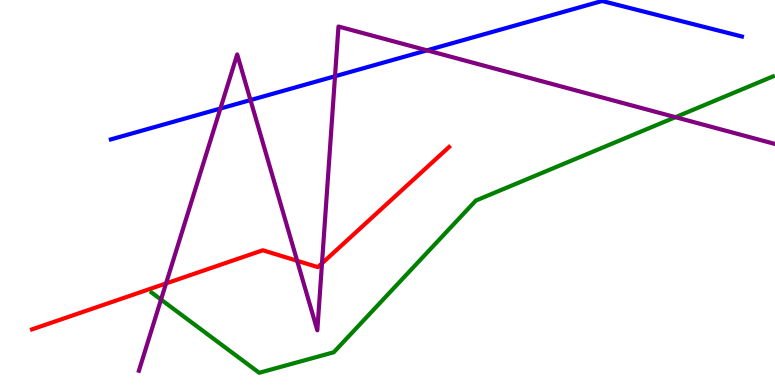[{'lines': ['blue', 'red'], 'intersections': []}, {'lines': ['green', 'red'], 'intersections': []}, {'lines': ['purple', 'red'], 'intersections': [{'x': 2.14, 'y': 2.64}, {'x': 3.83, 'y': 3.23}, {'x': 4.15, 'y': 3.16}]}, {'lines': ['blue', 'green'], 'intersections': []}, {'lines': ['blue', 'purple'], 'intersections': [{'x': 2.84, 'y': 7.18}, {'x': 3.23, 'y': 7.4}, {'x': 4.32, 'y': 8.02}, {'x': 5.51, 'y': 8.69}]}, {'lines': ['green', 'purple'], 'intersections': [{'x': 2.08, 'y': 2.22}, {'x': 8.72, 'y': 6.96}]}]